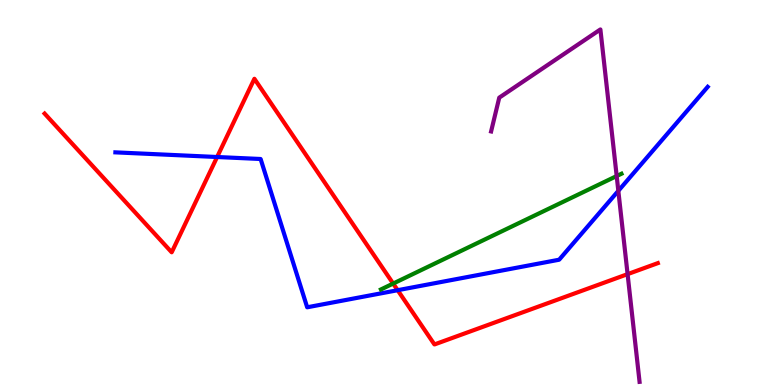[{'lines': ['blue', 'red'], 'intersections': [{'x': 2.8, 'y': 5.92}, {'x': 5.13, 'y': 2.46}]}, {'lines': ['green', 'red'], 'intersections': [{'x': 5.07, 'y': 2.63}]}, {'lines': ['purple', 'red'], 'intersections': [{'x': 8.1, 'y': 2.88}]}, {'lines': ['blue', 'green'], 'intersections': []}, {'lines': ['blue', 'purple'], 'intersections': [{'x': 7.98, 'y': 5.04}]}, {'lines': ['green', 'purple'], 'intersections': [{'x': 7.96, 'y': 5.43}]}]